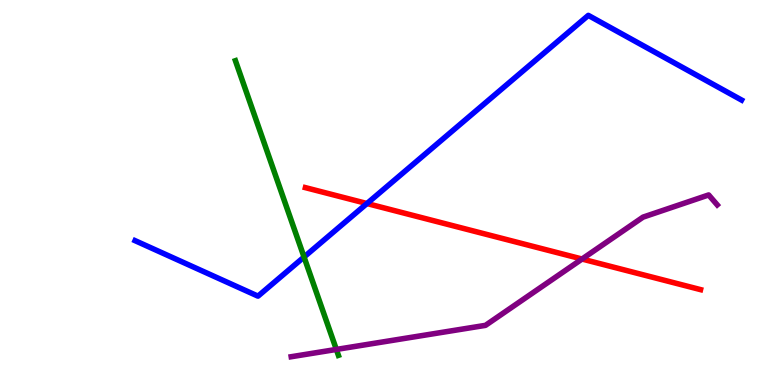[{'lines': ['blue', 'red'], 'intersections': [{'x': 4.74, 'y': 4.71}]}, {'lines': ['green', 'red'], 'intersections': []}, {'lines': ['purple', 'red'], 'intersections': [{'x': 7.51, 'y': 3.27}]}, {'lines': ['blue', 'green'], 'intersections': [{'x': 3.92, 'y': 3.32}]}, {'lines': ['blue', 'purple'], 'intersections': []}, {'lines': ['green', 'purple'], 'intersections': [{'x': 4.34, 'y': 0.924}]}]